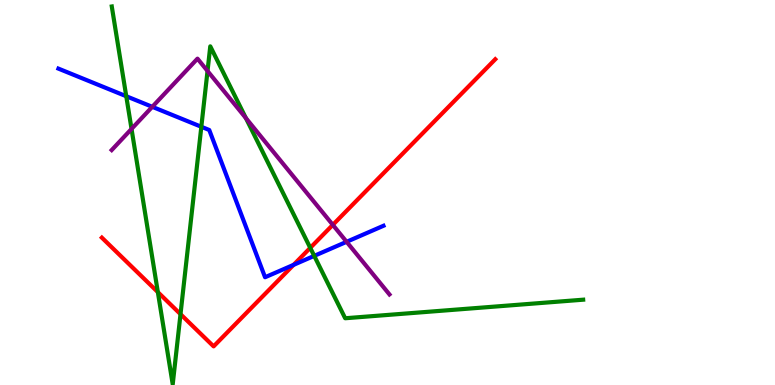[{'lines': ['blue', 'red'], 'intersections': [{'x': 3.79, 'y': 3.12}]}, {'lines': ['green', 'red'], 'intersections': [{'x': 2.04, 'y': 2.41}, {'x': 2.33, 'y': 1.84}, {'x': 4.0, 'y': 3.56}]}, {'lines': ['purple', 'red'], 'intersections': [{'x': 4.29, 'y': 4.16}]}, {'lines': ['blue', 'green'], 'intersections': [{'x': 1.63, 'y': 7.5}, {'x': 2.6, 'y': 6.71}, {'x': 4.05, 'y': 3.35}]}, {'lines': ['blue', 'purple'], 'intersections': [{'x': 1.96, 'y': 7.23}, {'x': 4.47, 'y': 3.72}]}, {'lines': ['green', 'purple'], 'intersections': [{'x': 1.7, 'y': 6.65}, {'x': 2.68, 'y': 8.16}, {'x': 3.17, 'y': 6.93}]}]